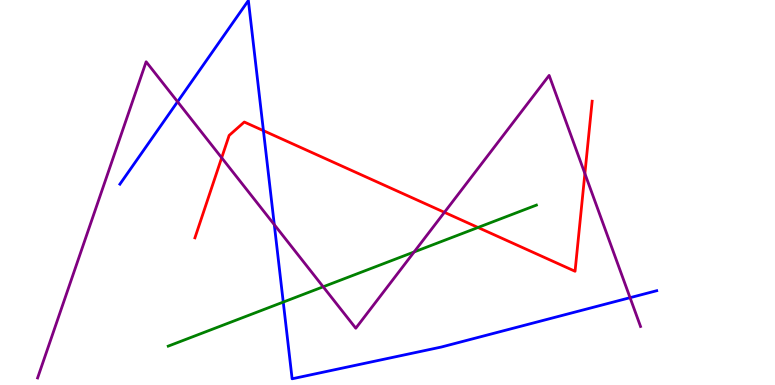[{'lines': ['blue', 'red'], 'intersections': [{'x': 3.4, 'y': 6.61}]}, {'lines': ['green', 'red'], 'intersections': [{'x': 6.17, 'y': 4.09}]}, {'lines': ['purple', 'red'], 'intersections': [{'x': 2.86, 'y': 5.9}, {'x': 5.73, 'y': 4.48}, {'x': 7.55, 'y': 5.49}]}, {'lines': ['blue', 'green'], 'intersections': [{'x': 3.65, 'y': 2.15}]}, {'lines': ['blue', 'purple'], 'intersections': [{'x': 2.29, 'y': 7.36}, {'x': 3.54, 'y': 4.16}, {'x': 8.13, 'y': 2.27}]}, {'lines': ['green', 'purple'], 'intersections': [{'x': 4.17, 'y': 2.55}, {'x': 5.34, 'y': 3.46}]}]